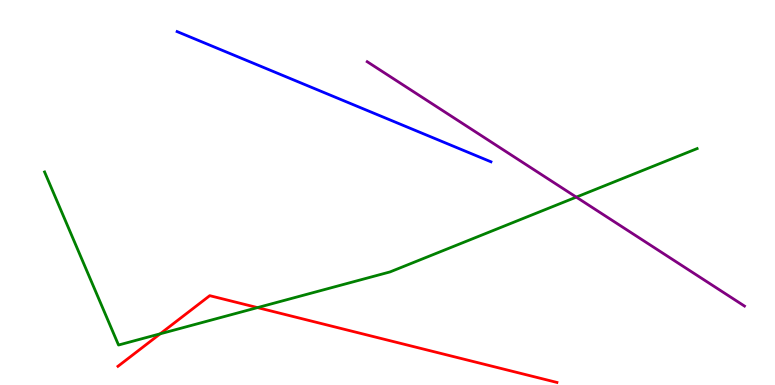[{'lines': ['blue', 'red'], 'intersections': []}, {'lines': ['green', 'red'], 'intersections': [{'x': 2.07, 'y': 1.33}, {'x': 3.32, 'y': 2.01}]}, {'lines': ['purple', 'red'], 'intersections': []}, {'lines': ['blue', 'green'], 'intersections': []}, {'lines': ['blue', 'purple'], 'intersections': []}, {'lines': ['green', 'purple'], 'intersections': [{'x': 7.44, 'y': 4.88}]}]